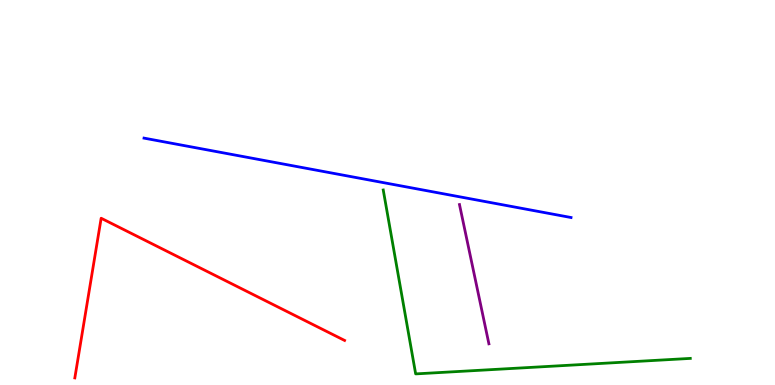[{'lines': ['blue', 'red'], 'intersections': []}, {'lines': ['green', 'red'], 'intersections': []}, {'lines': ['purple', 'red'], 'intersections': []}, {'lines': ['blue', 'green'], 'intersections': []}, {'lines': ['blue', 'purple'], 'intersections': []}, {'lines': ['green', 'purple'], 'intersections': []}]